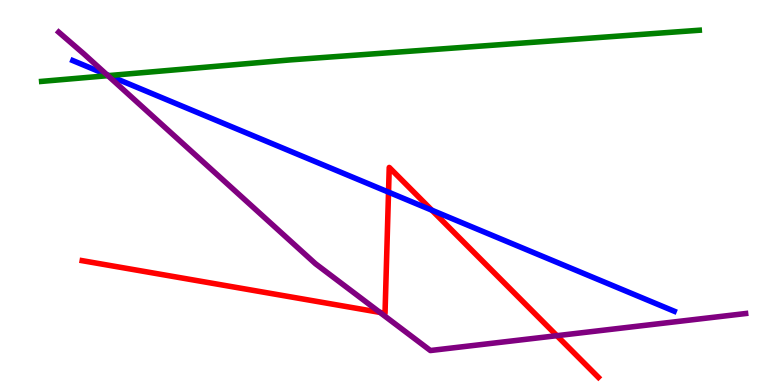[{'lines': ['blue', 'red'], 'intersections': [{'x': 5.01, 'y': 5.01}, {'x': 5.57, 'y': 4.54}]}, {'lines': ['green', 'red'], 'intersections': []}, {'lines': ['purple', 'red'], 'intersections': [{'x': 4.9, 'y': 1.89}, {'x': 7.19, 'y': 1.28}]}, {'lines': ['blue', 'green'], 'intersections': [{'x': 1.4, 'y': 8.04}]}, {'lines': ['blue', 'purple'], 'intersections': [{'x': 1.38, 'y': 8.06}]}, {'lines': ['green', 'purple'], 'intersections': [{'x': 1.39, 'y': 8.03}]}]